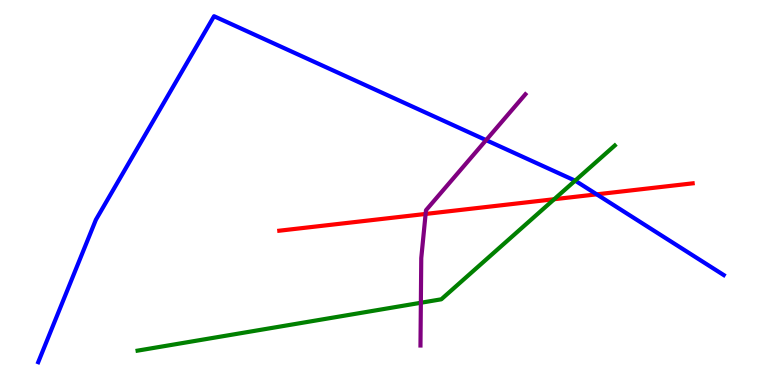[{'lines': ['blue', 'red'], 'intersections': [{'x': 7.7, 'y': 4.95}]}, {'lines': ['green', 'red'], 'intersections': [{'x': 7.15, 'y': 4.83}]}, {'lines': ['purple', 'red'], 'intersections': [{'x': 5.49, 'y': 4.44}]}, {'lines': ['blue', 'green'], 'intersections': [{'x': 7.42, 'y': 5.31}]}, {'lines': ['blue', 'purple'], 'intersections': [{'x': 6.27, 'y': 6.36}]}, {'lines': ['green', 'purple'], 'intersections': [{'x': 5.43, 'y': 2.14}]}]